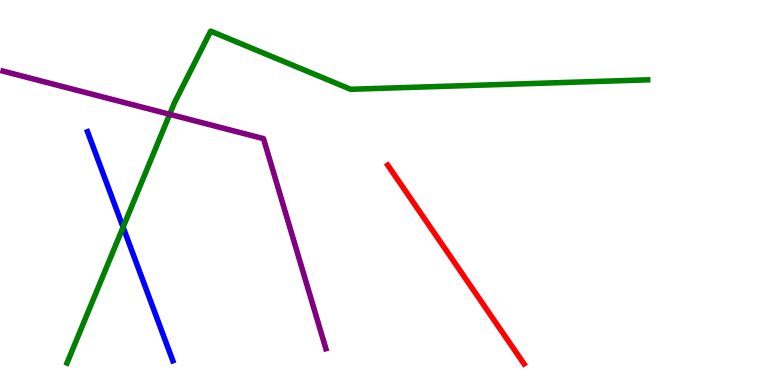[{'lines': ['blue', 'red'], 'intersections': []}, {'lines': ['green', 'red'], 'intersections': []}, {'lines': ['purple', 'red'], 'intersections': []}, {'lines': ['blue', 'green'], 'intersections': [{'x': 1.59, 'y': 4.1}]}, {'lines': ['blue', 'purple'], 'intersections': []}, {'lines': ['green', 'purple'], 'intersections': [{'x': 2.19, 'y': 7.03}]}]